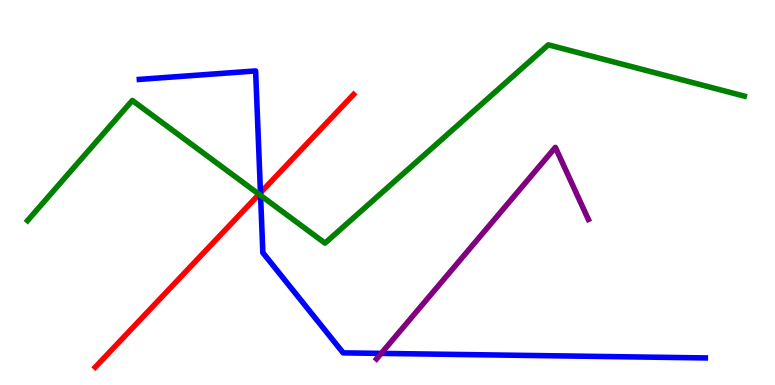[{'lines': ['blue', 'red'], 'intersections': [{'x': 3.36, 'y': 4.99}]}, {'lines': ['green', 'red'], 'intersections': [{'x': 3.34, 'y': 4.95}]}, {'lines': ['purple', 'red'], 'intersections': []}, {'lines': ['blue', 'green'], 'intersections': [{'x': 3.36, 'y': 4.92}]}, {'lines': ['blue', 'purple'], 'intersections': [{'x': 4.92, 'y': 0.821}]}, {'lines': ['green', 'purple'], 'intersections': []}]